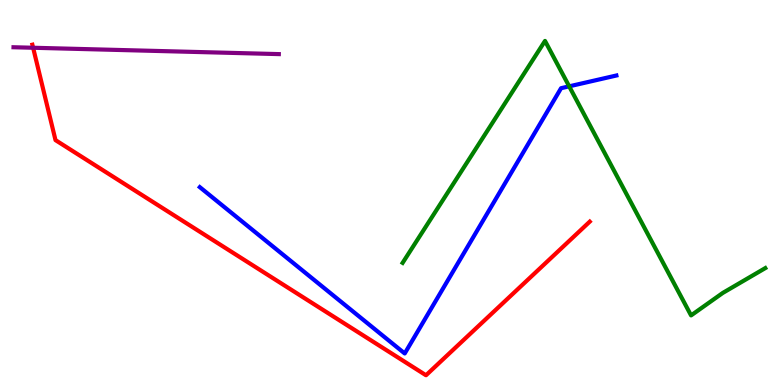[{'lines': ['blue', 'red'], 'intersections': []}, {'lines': ['green', 'red'], 'intersections': []}, {'lines': ['purple', 'red'], 'intersections': [{'x': 0.427, 'y': 8.76}]}, {'lines': ['blue', 'green'], 'intersections': [{'x': 7.34, 'y': 7.76}]}, {'lines': ['blue', 'purple'], 'intersections': []}, {'lines': ['green', 'purple'], 'intersections': []}]